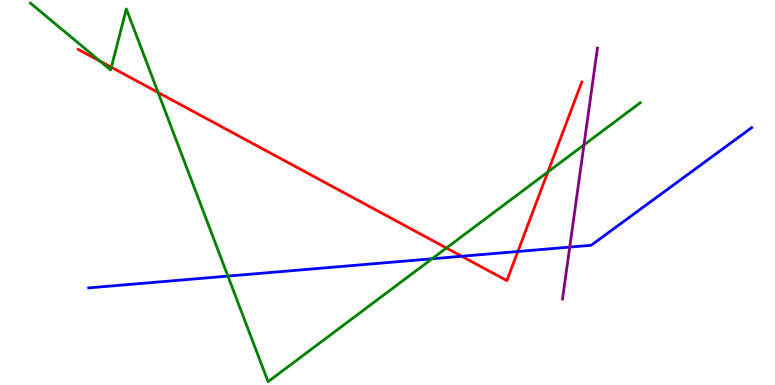[{'lines': ['blue', 'red'], 'intersections': [{'x': 5.96, 'y': 3.34}, {'x': 6.68, 'y': 3.47}]}, {'lines': ['green', 'red'], 'intersections': [{'x': 1.29, 'y': 8.41}, {'x': 1.44, 'y': 8.25}, {'x': 2.04, 'y': 7.6}, {'x': 5.76, 'y': 3.56}, {'x': 7.07, 'y': 5.53}]}, {'lines': ['purple', 'red'], 'intersections': []}, {'lines': ['blue', 'green'], 'intersections': [{'x': 2.94, 'y': 2.83}, {'x': 5.57, 'y': 3.28}]}, {'lines': ['blue', 'purple'], 'intersections': [{'x': 7.35, 'y': 3.58}]}, {'lines': ['green', 'purple'], 'intersections': [{'x': 7.53, 'y': 6.24}]}]